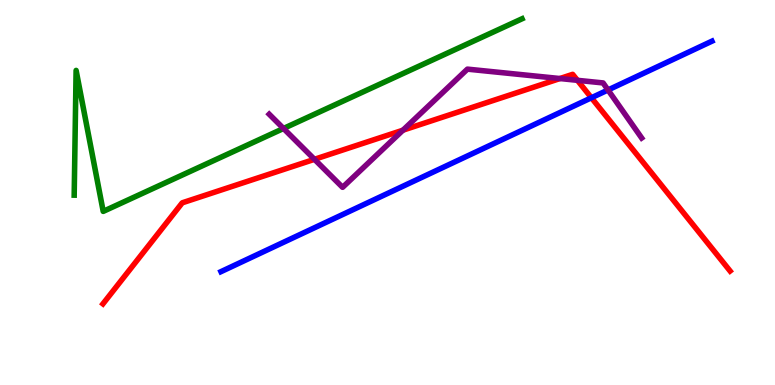[{'lines': ['blue', 'red'], 'intersections': [{'x': 7.63, 'y': 7.46}]}, {'lines': ['green', 'red'], 'intersections': []}, {'lines': ['purple', 'red'], 'intersections': [{'x': 4.06, 'y': 5.86}, {'x': 5.2, 'y': 6.62}, {'x': 7.22, 'y': 7.96}, {'x': 7.45, 'y': 7.91}]}, {'lines': ['blue', 'green'], 'intersections': []}, {'lines': ['blue', 'purple'], 'intersections': [{'x': 7.85, 'y': 7.66}]}, {'lines': ['green', 'purple'], 'intersections': [{'x': 3.66, 'y': 6.66}]}]